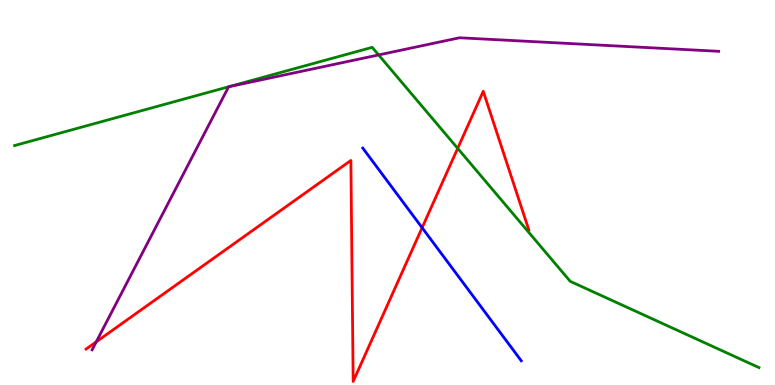[{'lines': ['blue', 'red'], 'intersections': [{'x': 5.45, 'y': 4.09}]}, {'lines': ['green', 'red'], 'intersections': [{'x': 5.91, 'y': 6.15}]}, {'lines': ['purple', 'red'], 'intersections': [{'x': 1.24, 'y': 1.12}]}, {'lines': ['blue', 'green'], 'intersections': []}, {'lines': ['blue', 'purple'], 'intersections': []}, {'lines': ['green', 'purple'], 'intersections': [{'x': 2.95, 'y': 7.75}, {'x': 2.95, 'y': 7.75}, {'x': 4.89, 'y': 8.57}]}]